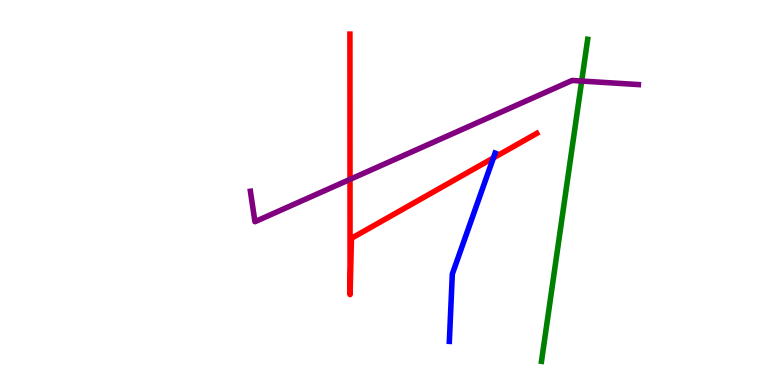[{'lines': ['blue', 'red'], 'intersections': [{'x': 6.37, 'y': 5.9}]}, {'lines': ['green', 'red'], 'intersections': []}, {'lines': ['purple', 'red'], 'intersections': [{'x': 4.52, 'y': 5.34}]}, {'lines': ['blue', 'green'], 'intersections': []}, {'lines': ['blue', 'purple'], 'intersections': []}, {'lines': ['green', 'purple'], 'intersections': [{'x': 7.51, 'y': 7.89}]}]